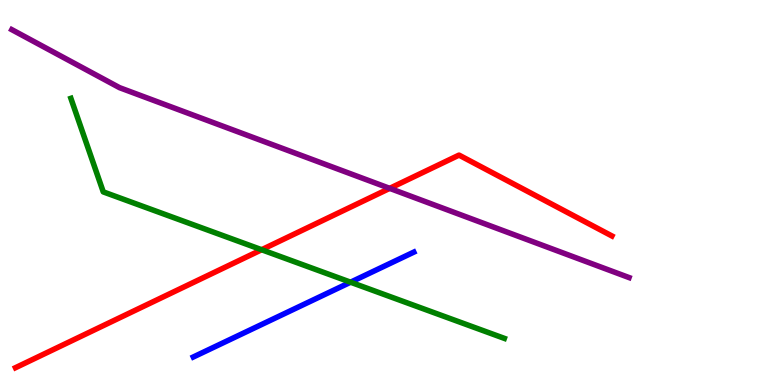[{'lines': ['blue', 'red'], 'intersections': []}, {'lines': ['green', 'red'], 'intersections': [{'x': 3.38, 'y': 3.51}]}, {'lines': ['purple', 'red'], 'intersections': [{'x': 5.03, 'y': 5.11}]}, {'lines': ['blue', 'green'], 'intersections': [{'x': 4.52, 'y': 2.67}]}, {'lines': ['blue', 'purple'], 'intersections': []}, {'lines': ['green', 'purple'], 'intersections': []}]